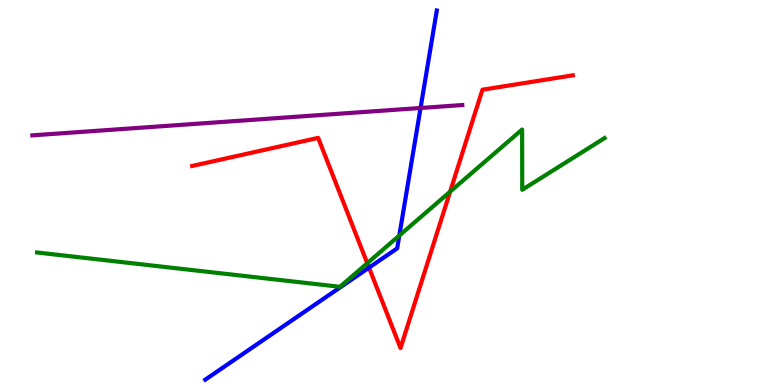[{'lines': ['blue', 'red'], 'intersections': [{'x': 4.76, 'y': 3.05}]}, {'lines': ['green', 'red'], 'intersections': [{'x': 4.74, 'y': 3.16}, {'x': 5.81, 'y': 5.02}]}, {'lines': ['purple', 'red'], 'intersections': []}, {'lines': ['blue', 'green'], 'intersections': [{'x': 5.15, 'y': 3.88}]}, {'lines': ['blue', 'purple'], 'intersections': [{'x': 5.43, 'y': 7.2}]}, {'lines': ['green', 'purple'], 'intersections': []}]